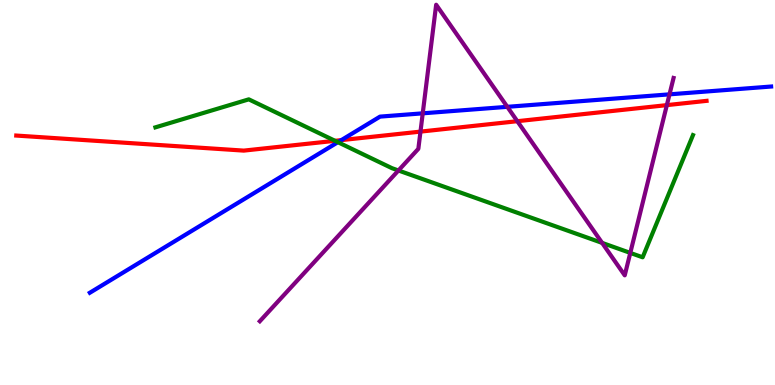[{'lines': ['blue', 'red'], 'intersections': [{'x': 4.4, 'y': 6.36}]}, {'lines': ['green', 'red'], 'intersections': [{'x': 4.32, 'y': 6.34}]}, {'lines': ['purple', 'red'], 'intersections': [{'x': 5.43, 'y': 6.58}, {'x': 6.68, 'y': 6.85}, {'x': 8.6, 'y': 7.27}]}, {'lines': ['blue', 'green'], 'intersections': [{'x': 4.36, 'y': 6.31}]}, {'lines': ['blue', 'purple'], 'intersections': [{'x': 5.45, 'y': 7.06}, {'x': 6.55, 'y': 7.23}, {'x': 8.64, 'y': 7.55}]}, {'lines': ['green', 'purple'], 'intersections': [{'x': 5.14, 'y': 5.57}, {'x': 7.77, 'y': 3.69}, {'x': 8.13, 'y': 3.43}]}]